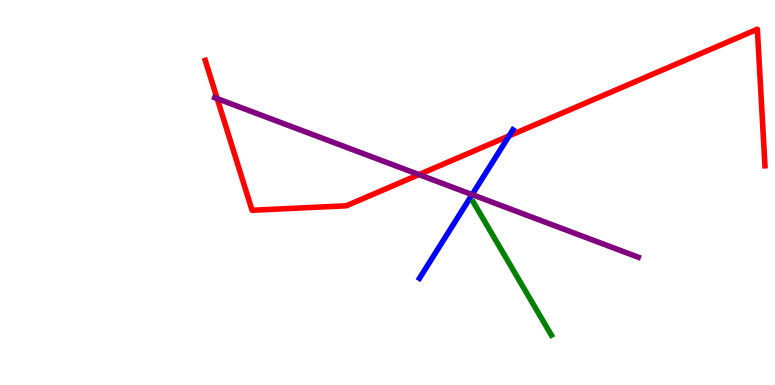[{'lines': ['blue', 'red'], 'intersections': [{'x': 6.57, 'y': 6.47}]}, {'lines': ['green', 'red'], 'intersections': []}, {'lines': ['purple', 'red'], 'intersections': [{'x': 2.8, 'y': 7.44}, {'x': 5.41, 'y': 5.47}]}, {'lines': ['blue', 'green'], 'intersections': []}, {'lines': ['blue', 'purple'], 'intersections': [{'x': 6.09, 'y': 4.94}]}, {'lines': ['green', 'purple'], 'intersections': []}]